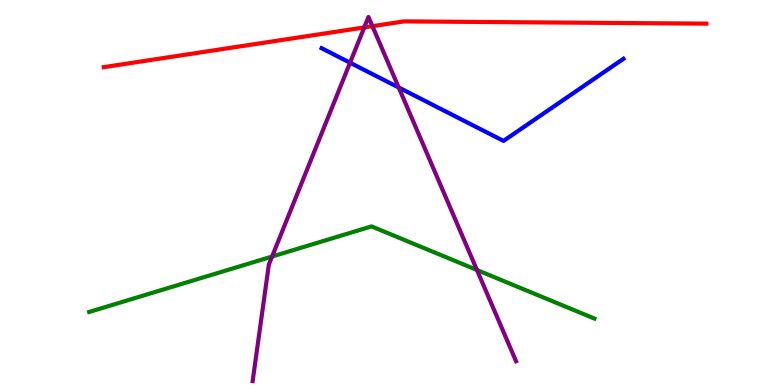[{'lines': ['blue', 'red'], 'intersections': []}, {'lines': ['green', 'red'], 'intersections': []}, {'lines': ['purple', 'red'], 'intersections': [{'x': 4.7, 'y': 9.29}, {'x': 4.81, 'y': 9.32}]}, {'lines': ['blue', 'green'], 'intersections': []}, {'lines': ['blue', 'purple'], 'intersections': [{'x': 4.52, 'y': 8.37}, {'x': 5.14, 'y': 7.73}]}, {'lines': ['green', 'purple'], 'intersections': [{'x': 3.51, 'y': 3.34}, {'x': 6.15, 'y': 2.99}]}]